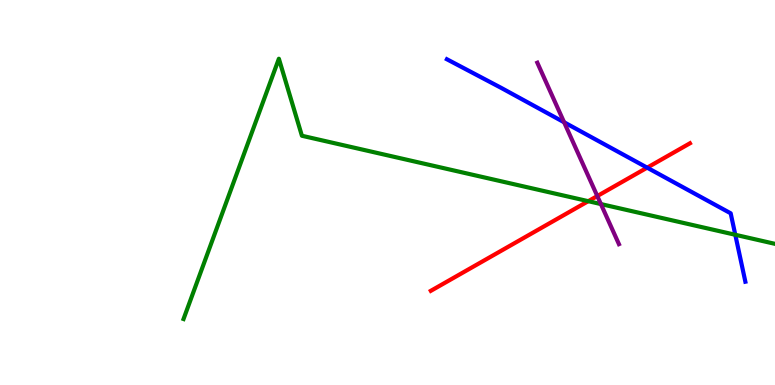[{'lines': ['blue', 'red'], 'intersections': [{'x': 8.35, 'y': 5.65}]}, {'lines': ['green', 'red'], 'intersections': [{'x': 7.59, 'y': 4.77}]}, {'lines': ['purple', 'red'], 'intersections': [{'x': 7.71, 'y': 4.91}]}, {'lines': ['blue', 'green'], 'intersections': [{'x': 9.49, 'y': 3.9}]}, {'lines': ['blue', 'purple'], 'intersections': [{'x': 7.28, 'y': 6.82}]}, {'lines': ['green', 'purple'], 'intersections': [{'x': 7.75, 'y': 4.7}]}]